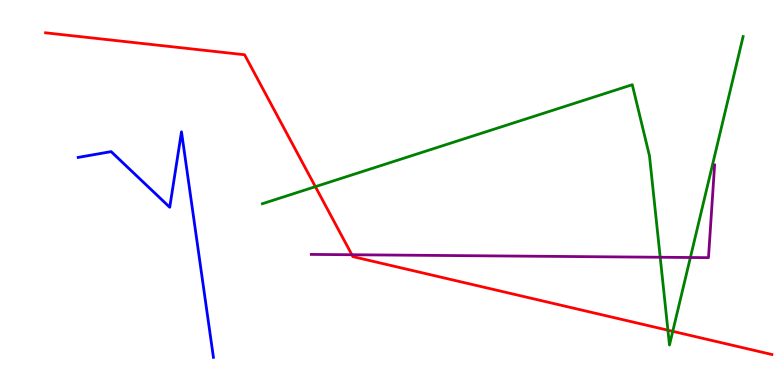[{'lines': ['blue', 'red'], 'intersections': []}, {'lines': ['green', 'red'], 'intersections': [{'x': 4.07, 'y': 5.15}, {'x': 8.62, 'y': 1.42}, {'x': 8.68, 'y': 1.39}]}, {'lines': ['purple', 'red'], 'intersections': [{'x': 4.54, 'y': 3.38}]}, {'lines': ['blue', 'green'], 'intersections': []}, {'lines': ['blue', 'purple'], 'intersections': []}, {'lines': ['green', 'purple'], 'intersections': [{'x': 8.52, 'y': 3.32}, {'x': 8.91, 'y': 3.31}]}]